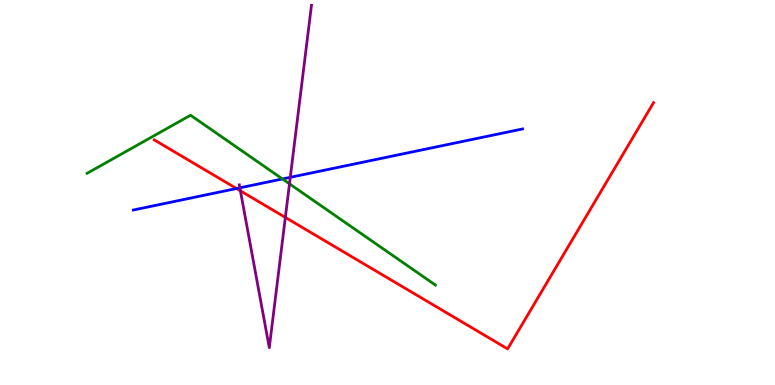[{'lines': ['blue', 'red'], 'intersections': [{'x': 3.05, 'y': 5.1}]}, {'lines': ['green', 'red'], 'intersections': []}, {'lines': ['purple', 'red'], 'intersections': [{'x': 3.1, 'y': 5.04}, {'x': 3.68, 'y': 4.35}]}, {'lines': ['blue', 'green'], 'intersections': [{'x': 3.64, 'y': 5.35}]}, {'lines': ['blue', 'purple'], 'intersections': [{'x': 3.09, 'y': 5.12}, {'x': 3.75, 'y': 5.39}]}, {'lines': ['green', 'purple'], 'intersections': [{'x': 3.74, 'y': 5.23}]}]